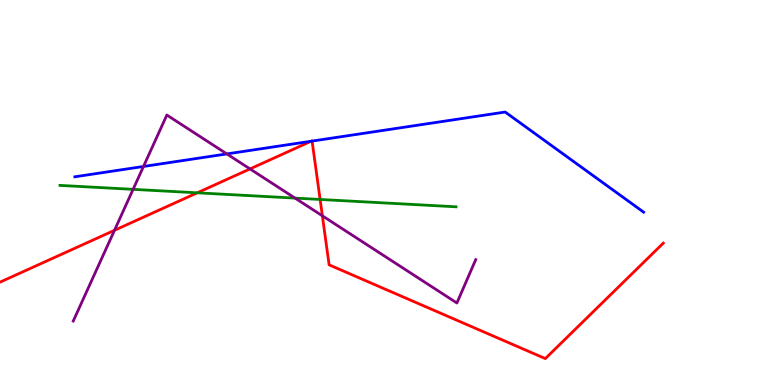[{'lines': ['blue', 'red'], 'intersections': [{'x': 4.01, 'y': 6.33}, {'x': 4.03, 'y': 6.34}]}, {'lines': ['green', 'red'], 'intersections': [{'x': 2.55, 'y': 4.99}, {'x': 4.13, 'y': 4.82}]}, {'lines': ['purple', 'red'], 'intersections': [{'x': 1.48, 'y': 4.02}, {'x': 3.23, 'y': 5.61}, {'x': 4.16, 'y': 4.39}]}, {'lines': ['blue', 'green'], 'intersections': []}, {'lines': ['blue', 'purple'], 'intersections': [{'x': 1.85, 'y': 5.68}, {'x': 2.93, 'y': 6.0}]}, {'lines': ['green', 'purple'], 'intersections': [{'x': 1.72, 'y': 5.08}, {'x': 3.81, 'y': 4.85}]}]